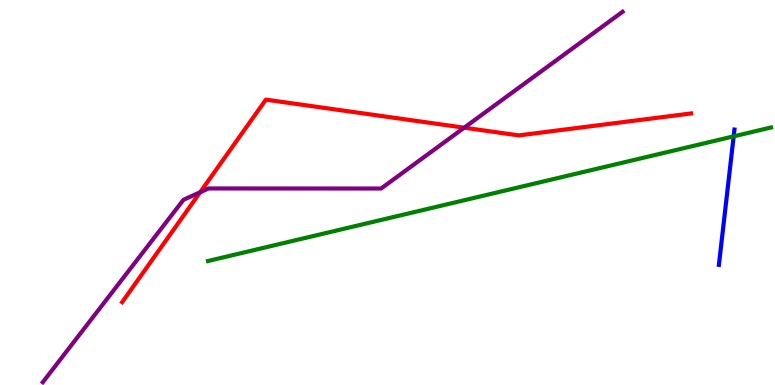[{'lines': ['blue', 'red'], 'intersections': []}, {'lines': ['green', 'red'], 'intersections': []}, {'lines': ['purple', 'red'], 'intersections': [{'x': 2.58, 'y': 5.01}, {'x': 5.99, 'y': 6.68}]}, {'lines': ['blue', 'green'], 'intersections': [{'x': 9.47, 'y': 6.46}]}, {'lines': ['blue', 'purple'], 'intersections': []}, {'lines': ['green', 'purple'], 'intersections': []}]